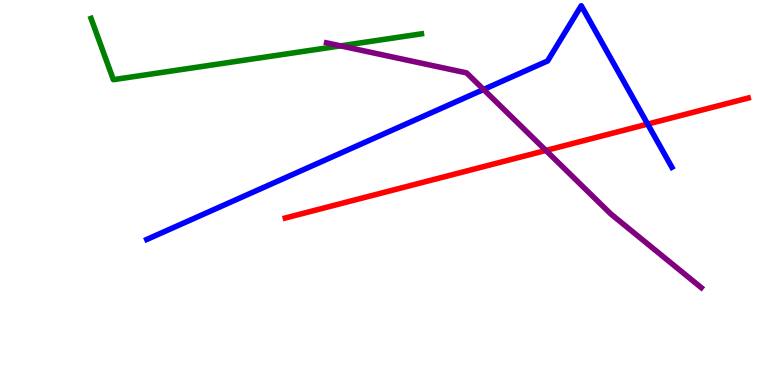[{'lines': ['blue', 'red'], 'intersections': [{'x': 8.36, 'y': 6.78}]}, {'lines': ['green', 'red'], 'intersections': []}, {'lines': ['purple', 'red'], 'intersections': [{'x': 7.04, 'y': 6.09}]}, {'lines': ['blue', 'green'], 'intersections': []}, {'lines': ['blue', 'purple'], 'intersections': [{'x': 6.24, 'y': 7.68}]}, {'lines': ['green', 'purple'], 'intersections': [{'x': 4.39, 'y': 8.81}]}]